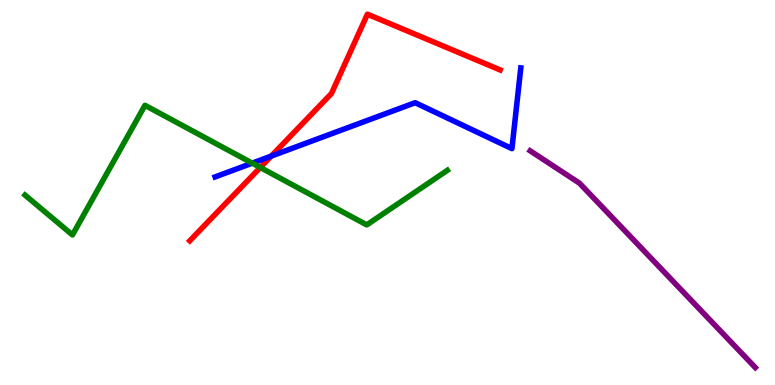[{'lines': ['blue', 'red'], 'intersections': [{'x': 3.5, 'y': 5.95}]}, {'lines': ['green', 'red'], 'intersections': [{'x': 3.36, 'y': 5.65}]}, {'lines': ['purple', 'red'], 'intersections': []}, {'lines': ['blue', 'green'], 'intersections': [{'x': 3.25, 'y': 5.76}]}, {'lines': ['blue', 'purple'], 'intersections': []}, {'lines': ['green', 'purple'], 'intersections': []}]